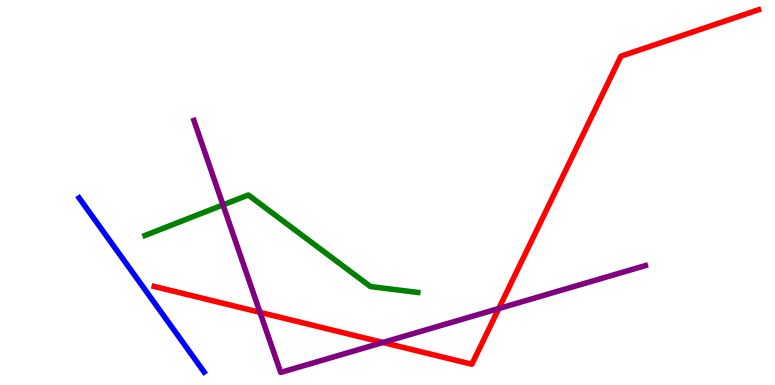[{'lines': ['blue', 'red'], 'intersections': []}, {'lines': ['green', 'red'], 'intersections': []}, {'lines': ['purple', 'red'], 'intersections': [{'x': 3.35, 'y': 1.89}, {'x': 4.94, 'y': 1.1}, {'x': 6.44, 'y': 1.99}]}, {'lines': ['blue', 'green'], 'intersections': []}, {'lines': ['blue', 'purple'], 'intersections': []}, {'lines': ['green', 'purple'], 'intersections': [{'x': 2.88, 'y': 4.68}]}]